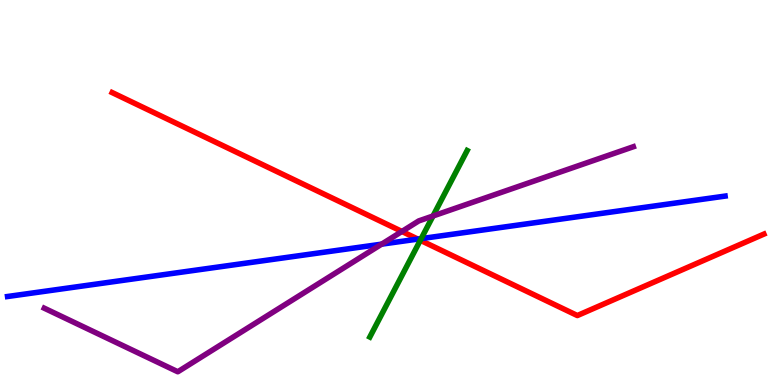[{'lines': ['blue', 'red'], 'intersections': [{'x': 5.39, 'y': 3.79}]}, {'lines': ['green', 'red'], 'intersections': [{'x': 5.42, 'y': 3.76}]}, {'lines': ['purple', 'red'], 'intersections': [{'x': 5.19, 'y': 3.99}]}, {'lines': ['blue', 'green'], 'intersections': [{'x': 5.43, 'y': 3.8}]}, {'lines': ['blue', 'purple'], 'intersections': [{'x': 4.92, 'y': 3.66}]}, {'lines': ['green', 'purple'], 'intersections': [{'x': 5.59, 'y': 4.39}]}]